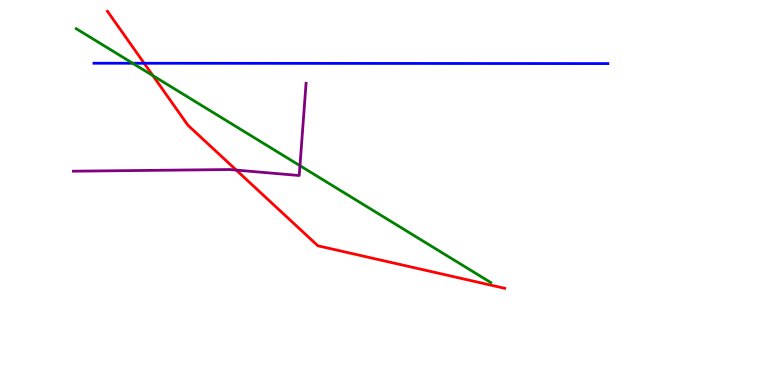[{'lines': ['blue', 'red'], 'intersections': [{'x': 1.86, 'y': 8.36}]}, {'lines': ['green', 'red'], 'intersections': [{'x': 1.97, 'y': 8.04}]}, {'lines': ['purple', 'red'], 'intersections': [{'x': 3.05, 'y': 5.58}]}, {'lines': ['blue', 'green'], 'intersections': [{'x': 1.71, 'y': 8.36}]}, {'lines': ['blue', 'purple'], 'intersections': []}, {'lines': ['green', 'purple'], 'intersections': [{'x': 3.87, 'y': 5.7}]}]